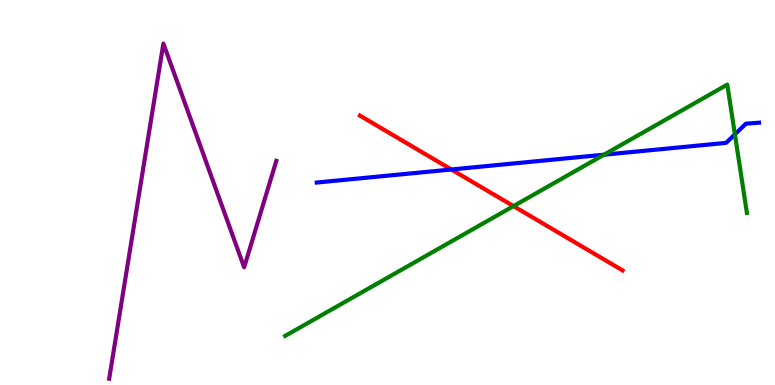[{'lines': ['blue', 'red'], 'intersections': [{'x': 5.82, 'y': 5.6}]}, {'lines': ['green', 'red'], 'intersections': [{'x': 6.63, 'y': 4.65}]}, {'lines': ['purple', 'red'], 'intersections': []}, {'lines': ['blue', 'green'], 'intersections': [{'x': 7.79, 'y': 5.98}, {'x': 9.48, 'y': 6.51}]}, {'lines': ['blue', 'purple'], 'intersections': []}, {'lines': ['green', 'purple'], 'intersections': []}]